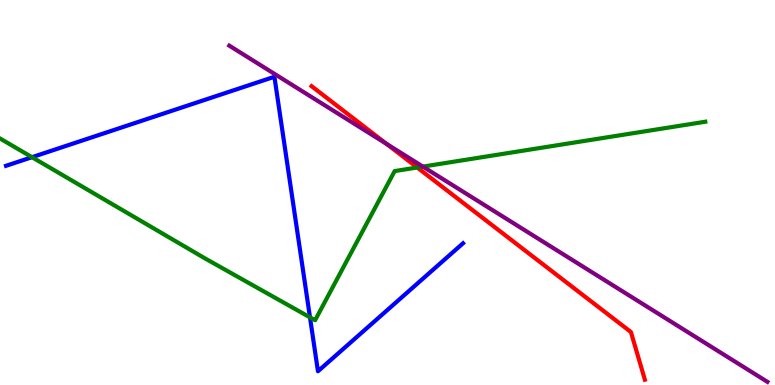[{'lines': ['blue', 'red'], 'intersections': []}, {'lines': ['green', 'red'], 'intersections': [{'x': 5.38, 'y': 5.65}]}, {'lines': ['purple', 'red'], 'intersections': [{'x': 4.99, 'y': 6.26}]}, {'lines': ['blue', 'green'], 'intersections': [{'x': 0.413, 'y': 5.92}, {'x': 4.0, 'y': 1.76}]}, {'lines': ['blue', 'purple'], 'intersections': []}, {'lines': ['green', 'purple'], 'intersections': [{'x': 5.46, 'y': 5.67}]}]